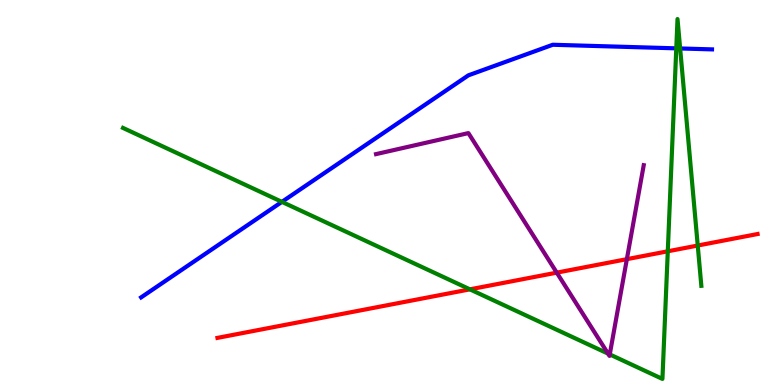[{'lines': ['blue', 'red'], 'intersections': []}, {'lines': ['green', 'red'], 'intersections': [{'x': 6.06, 'y': 2.48}, {'x': 8.62, 'y': 3.47}, {'x': 9.0, 'y': 3.62}]}, {'lines': ['purple', 'red'], 'intersections': [{'x': 7.18, 'y': 2.92}, {'x': 8.09, 'y': 3.27}]}, {'lines': ['blue', 'green'], 'intersections': [{'x': 3.64, 'y': 4.76}, {'x': 8.73, 'y': 8.74}, {'x': 8.78, 'y': 8.74}]}, {'lines': ['blue', 'purple'], 'intersections': []}, {'lines': ['green', 'purple'], 'intersections': [{'x': 7.85, 'y': 0.815}, {'x': 7.87, 'y': 0.794}]}]